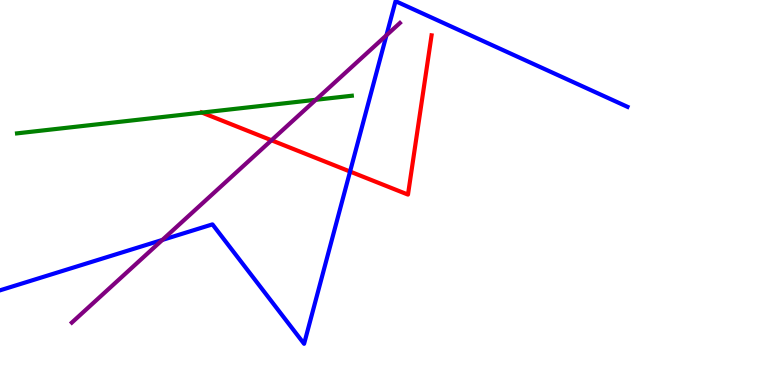[{'lines': ['blue', 'red'], 'intersections': [{'x': 4.52, 'y': 5.54}]}, {'lines': ['green', 'red'], 'intersections': [{'x': 2.61, 'y': 7.08}]}, {'lines': ['purple', 'red'], 'intersections': [{'x': 3.5, 'y': 6.36}]}, {'lines': ['blue', 'green'], 'intersections': []}, {'lines': ['blue', 'purple'], 'intersections': [{'x': 2.09, 'y': 3.77}, {'x': 4.99, 'y': 9.08}]}, {'lines': ['green', 'purple'], 'intersections': [{'x': 4.07, 'y': 7.41}]}]